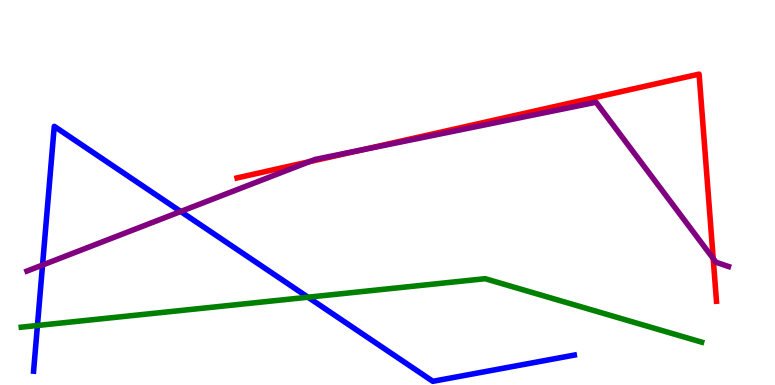[{'lines': ['blue', 'red'], 'intersections': []}, {'lines': ['green', 'red'], 'intersections': []}, {'lines': ['purple', 'red'], 'intersections': [{'x': 3.99, 'y': 5.8}, {'x': 4.65, 'y': 6.1}, {'x': 9.2, 'y': 3.29}]}, {'lines': ['blue', 'green'], 'intersections': [{'x': 0.483, 'y': 1.55}, {'x': 3.97, 'y': 2.28}]}, {'lines': ['blue', 'purple'], 'intersections': [{'x': 0.549, 'y': 3.12}, {'x': 2.33, 'y': 4.51}]}, {'lines': ['green', 'purple'], 'intersections': []}]